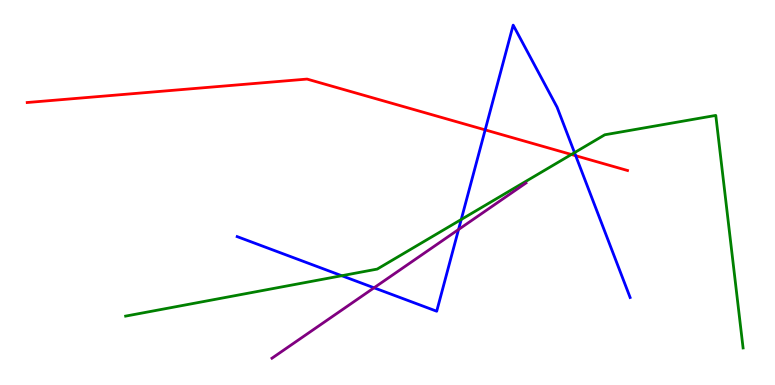[{'lines': ['blue', 'red'], 'intersections': [{'x': 6.26, 'y': 6.63}, {'x': 7.43, 'y': 5.96}]}, {'lines': ['green', 'red'], 'intersections': [{'x': 7.37, 'y': 5.99}]}, {'lines': ['purple', 'red'], 'intersections': []}, {'lines': ['blue', 'green'], 'intersections': [{'x': 4.41, 'y': 2.84}, {'x': 5.95, 'y': 4.3}, {'x': 7.41, 'y': 6.04}]}, {'lines': ['blue', 'purple'], 'intersections': [{'x': 4.83, 'y': 2.52}, {'x': 5.92, 'y': 4.04}]}, {'lines': ['green', 'purple'], 'intersections': []}]